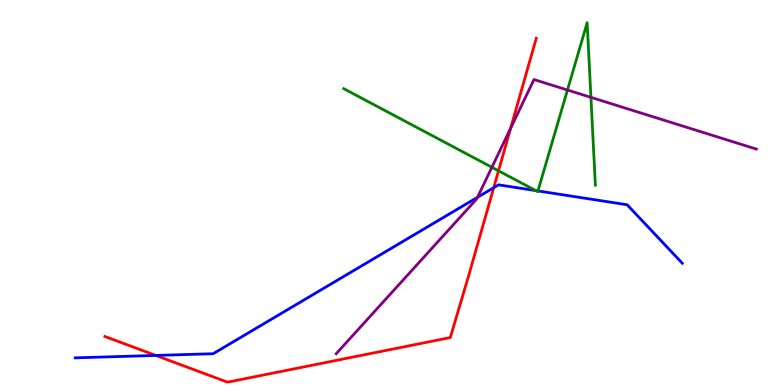[{'lines': ['blue', 'red'], 'intersections': [{'x': 2.01, 'y': 0.768}, {'x': 6.37, 'y': 5.12}]}, {'lines': ['green', 'red'], 'intersections': [{'x': 6.43, 'y': 5.56}]}, {'lines': ['purple', 'red'], 'intersections': [{'x': 6.59, 'y': 6.67}]}, {'lines': ['blue', 'green'], 'intersections': [{'x': 6.91, 'y': 5.05}, {'x': 6.94, 'y': 5.04}]}, {'lines': ['blue', 'purple'], 'intersections': [{'x': 6.16, 'y': 4.88}]}, {'lines': ['green', 'purple'], 'intersections': [{'x': 6.35, 'y': 5.65}, {'x': 7.32, 'y': 7.66}, {'x': 7.62, 'y': 7.47}]}]